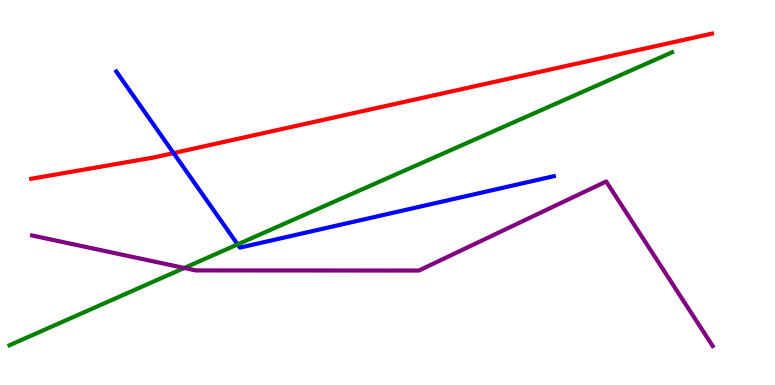[{'lines': ['blue', 'red'], 'intersections': [{'x': 2.24, 'y': 6.02}]}, {'lines': ['green', 'red'], 'intersections': []}, {'lines': ['purple', 'red'], 'intersections': []}, {'lines': ['blue', 'green'], 'intersections': [{'x': 3.07, 'y': 3.65}]}, {'lines': ['blue', 'purple'], 'intersections': []}, {'lines': ['green', 'purple'], 'intersections': [{'x': 2.38, 'y': 3.04}]}]